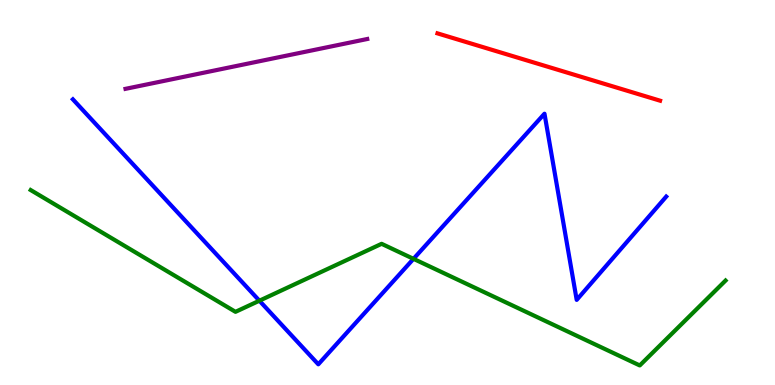[{'lines': ['blue', 'red'], 'intersections': []}, {'lines': ['green', 'red'], 'intersections': []}, {'lines': ['purple', 'red'], 'intersections': []}, {'lines': ['blue', 'green'], 'intersections': [{'x': 3.35, 'y': 2.19}, {'x': 5.34, 'y': 3.28}]}, {'lines': ['blue', 'purple'], 'intersections': []}, {'lines': ['green', 'purple'], 'intersections': []}]